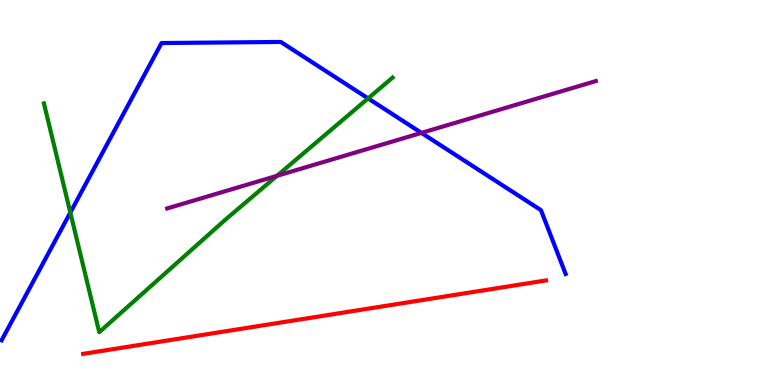[{'lines': ['blue', 'red'], 'intersections': []}, {'lines': ['green', 'red'], 'intersections': []}, {'lines': ['purple', 'red'], 'intersections': []}, {'lines': ['blue', 'green'], 'intersections': [{'x': 0.907, 'y': 4.48}, {'x': 4.75, 'y': 7.44}]}, {'lines': ['blue', 'purple'], 'intersections': [{'x': 5.44, 'y': 6.55}]}, {'lines': ['green', 'purple'], 'intersections': [{'x': 3.57, 'y': 5.43}]}]